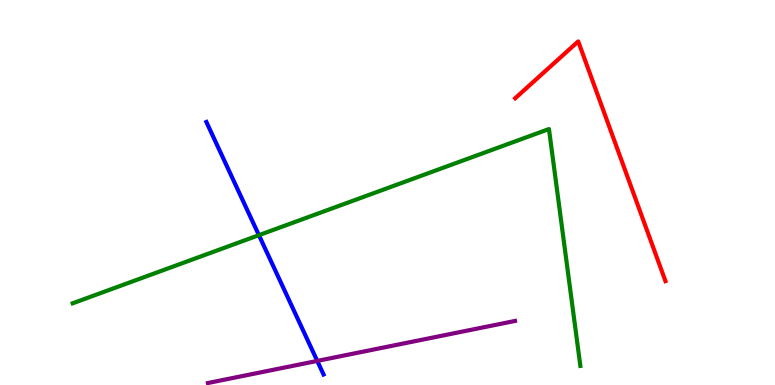[{'lines': ['blue', 'red'], 'intersections': []}, {'lines': ['green', 'red'], 'intersections': []}, {'lines': ['purple', 'red'], 'intersections': []}, {'lines': ['blue', 'green'], 'intersections': [{'x': 3.34, 'y': 3.89}]}, {'lines': ['blue', 'purple'], 'intersections': [{'x': 4.09, 'y': 0.625}]}, {'lines': ['green', 'purple'], 'intersections': []}]